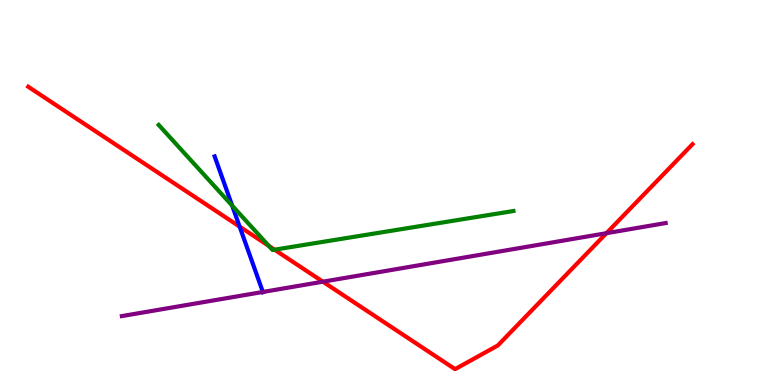[{'lines': ['blue', 'red'], 'intersections': [{'x': 3.09, 'y': 4.11}]}, {'lines': ['green', 'red'], 'intersections': [{'x': 3.47, 'y': 3.61}, {'x': 3.54, 'y': 3.51}]}, {'lines': ['purple', 'red'], 'intersections': [{'x': 4.17, 'y': 2.68}, {'x': 7.82, 'y': 3.94}]}, {'lines': ['blue', 'green'], 'intersections': [{'x': 3.0, 'y': 4.66}]}, {'lines': ['blue', 'purple'], 'intersections': [{'x': 3.39, 'y': 2.42}]}, {'lines': ['green', 'purple'], 'intersections': []}]